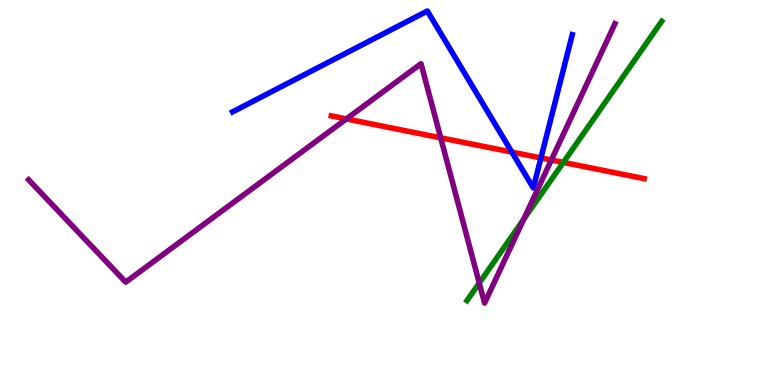[{'lines': ['blue', 'red'], 'intersections': [{'x': 6.6, 'y': 6.05}, {'x': 6.98, 'y': 5.9}]}, {'lines': ['green', 'red'], 'intersections': [{'x': 7.27, 'y': 5.78}]}, {'lines': ['purple', 'red'], 'intersections': [{'x': 4.47, 'y': 6.91}, {'x': 5.69, 'y': 6.42}, {'x': 7.11, 'y': 5.84}]}, {'lines': ['blue', 'green'], 'intersections': []}, {'lines': ['blue', 'purple'], 'intersections': []}, {'lines': ['green', 'purple'], 'intersections': [{'x': 6.18, 'y': 2.65}, {'x': 6.76, 'y': 4.3}]}]